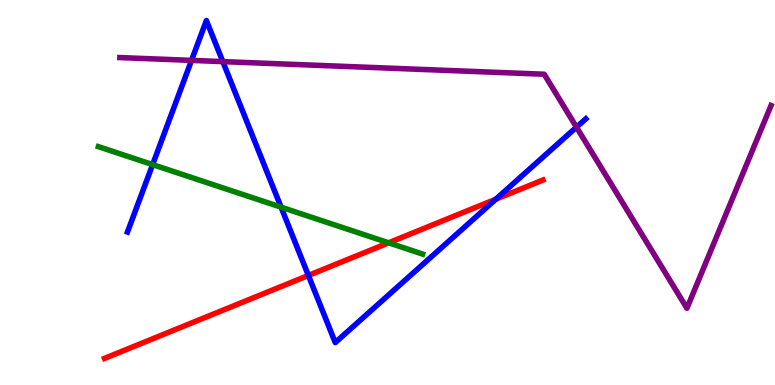[{'lines': ['blue', 'red'], 'intersections': [{'x': 3.98, 'y': 2.85}, {'x': 6.4, 'y': 4.83}]}, {'lines': ['green', 'red'], 'intersections': [{'x': 5.01, 'y': 3.69}]}, {'lines': ['purple', 'red'], 'intersections': []}, {'lines': ['blue', 'green'], 'intersections': [{'x': 1.97, 'y': 5.72}, {'x': 3.63, 'y': 4.62}]}, {'lines': ['blue', 'purple'], 'intersections': [{'x': 2.47, 'y': 8.43}, {'x': 2.88, 'y': 8.4}, {'x': 7.44, 'y': 6.7}]}, {'lines': ['green', 'purple'], 'intersections': []}]